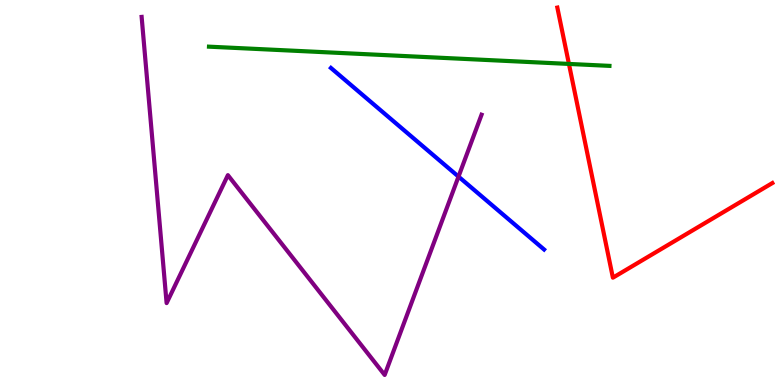[{'lines': ['blue', 'red'], 'intersections': []}, {'lines': ['green', 'red'], 'intersections': [{'x': 7.34, 'y': 8.34}]}, {'lines': ['purple', 'red'], 'intersections': []}, {'lines': ['blue', 'green'], 'intersections': []}, {'lines': ['blue', 'purple'], 'intersections': [{'x': 5.92, 'y': 5.41}]}, {'lines': ['green', 'purple'], 'intersections': []}]